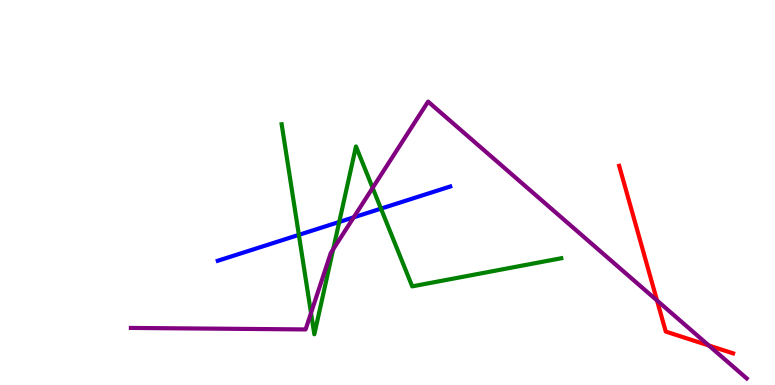[{'lines': ['blue', 'red'], 'intersections': []}, {'lines': ['green', 'red'], 'intersections': []}, {'lines': ['purple', 'red'], 'intersections': [{'x': 8.48, 'y': 2.19}, {'x': 9.15, 'y': 1.03}]}, {'lines': ['blue', 'green'], 'intersections': [{'x': 3.86, 'y': 3.9}, {'x': 4.38, 'y': 4.23}, {'x': 4.92, 'y': 4.58}]}, {'lines': ['blue', 'purple'], 'intersections': [{'x': 4.56, 'y': 4.35}]}, {'lines': ['green', 'purple'], 'intersections': [{'x': 4.01, 'y': 1.87}, {'x': 4.3, 'y': 3.52}, {'x': 4.81, 'y': 5.12}]}]